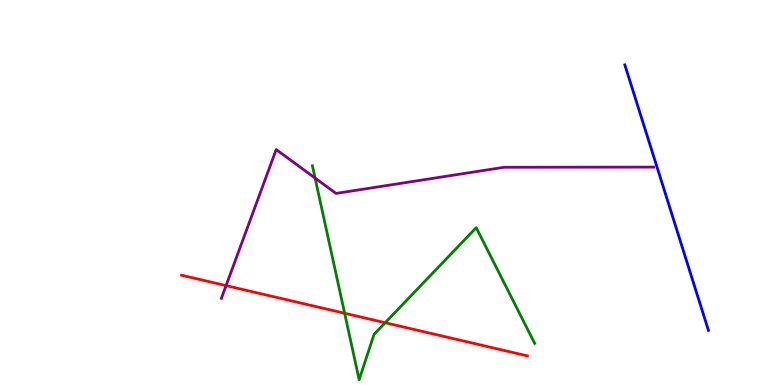[{'lines': ['blue', 'red'], 'intersections': []}, {'lines': ['green', 'red'], 'intersections': [{'x': 4.45, 'y': 1.86}, {'x': 4.97, 'y': 1.62}]}, {'lines': ['purple', 'red'], 'intersections': [{'x': 2.92, 'y': 2.58}]}, {'lines': ['blue', 'green'], 'intersections': []}, {'lines': ['blue', 'purple'], 'intersections': []}, {'lines': ['green', 'purple'], 'intersections': [{'x': 4.07, 'y': 5.37}]}]